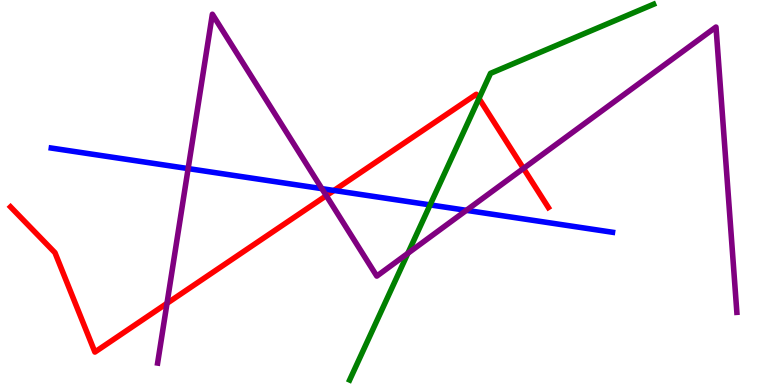[{'lines': ['blue', 'red'], 'intersections': [{'x': 4.31, 'y': 5.05}]}, {'lines': ['green', 'red'], 'intersections': [{'x': 6.18, 'y': 7.44}]}, {'lines': ['purple', 'red'], 'intersections': [{'x': 2.15, 'y': 2.12}, {'x': 4.21, 'y': 4.92}, {'x': 6.75, 'y': 5.63}]}, {'lines': ['blue', 'green'], 'intersections': [{'x': 5.55, 'y': 4.68}]}, {'lines': ['blue', 'purple'], 'intersections': [{'x': 2.43, 'y': 5.62}, {'x': 4.15, 'y': 5.1}, {'x': 6.02, 'y': 4.54}]}, {'lines': ['green', 'purple'], 'intersections': [{'x': 5.26, 'y': 3.42}]}]